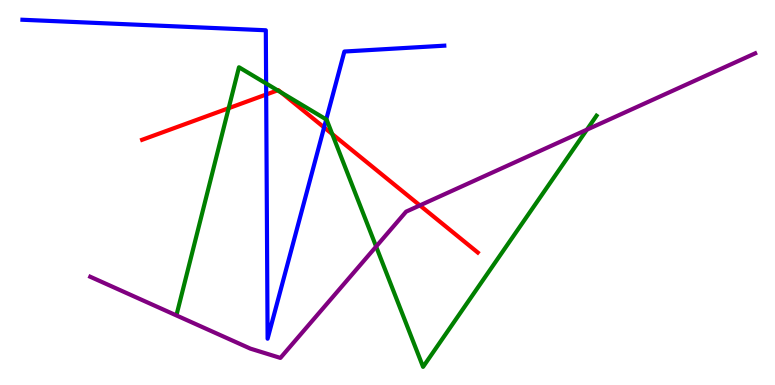[{'lines': ['blue', 'red'], 'intersections': [{'x': 3.43, 'y': 7.55}, {'x': 4.18, 'y': 6.69}]}, {'lines': ['green', 'red'], 'intersections': [{'x': 2.95, 'y': 7.19}, {'x': 3.58, 'y': 7.65}, {'x': 3.63, 'y': 7.6}, {'x': 4.29, 'y': 6.52}]}, {'lines': ['purple', 'red'], 'intersections': [{'x': 5.42, 'y': 4.66}]}, {'lines': ['blue', 'green'], 'intersections': [{'x': 3.43, 'y': 7.83}, {'x': 4.21, 'y': 6.9}]}, {'lines': ['blue', 'purple'], 'intersections': []}, {'lines': ['green', 'purple'], 'intersections': [{'x': 4.85, 'y': 3.6}, {'x': 7.57, 'y': 6.63}]}]